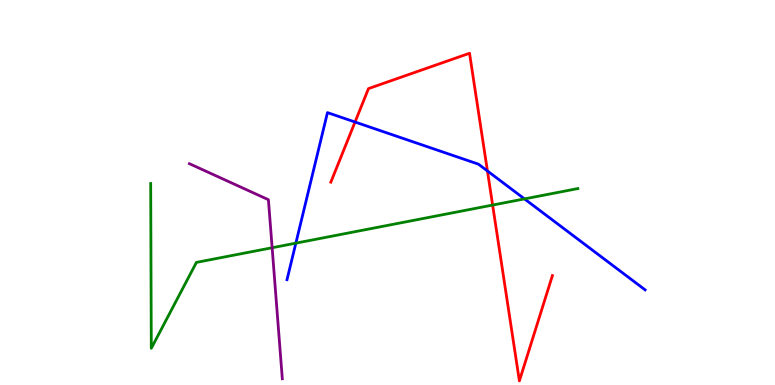[{'lines': ['blue', 'red'], 'intersections': [{'x': 4.58, 'y': 6.83}, {'x': 6.29, 'y': 5.56}]}, {'lines': ['green', 'red'], 'intersections': [{'x': 6.36, 'y': 4.67}]}, {'lines': ['purple', 'red'], 'intersections': []}, {'lines': ['blue', 'green'], 'intersections': [{'x': 3.82, 'y': 3.68}, {'x': 6.77, 'y': 4.83}]}, {'lines': ['blue', 'purple'], 'intersections': []}, {'lines': ['green', 'purple'], 'intersections': [{'x': 3.51, 'y': 3.57}]}]